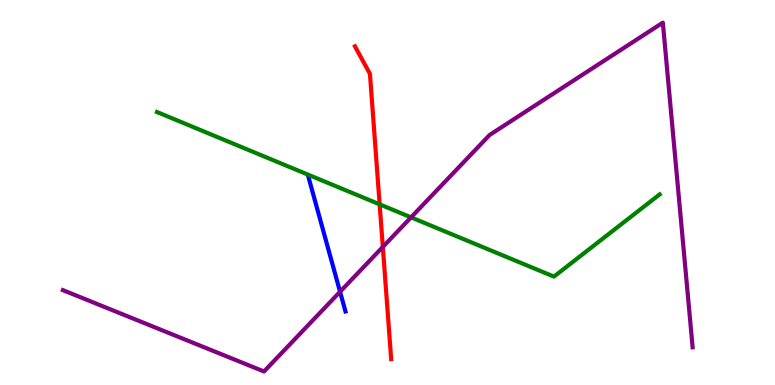[{'lines': ['blue', 'red'], 'intersections': []}, {'lines': ['green', 'red'], 'intersections': [{'x': 4.9, 'y': 4.69}]}, {'lines': ['purple', 'red'], 'intersections': [{'x': 4.94, 'y': 3.59}]}, {'lines': ['blue', 'green'], 'intersections': []}, {'lines': ['blue', 'purple'], 'intersections': [{'x': 4.39, 'y': 2.42}]}, {'lines': ['green', 'purple'], 'intersections': [{'x': 5.3, 'y': 4.35}]}]